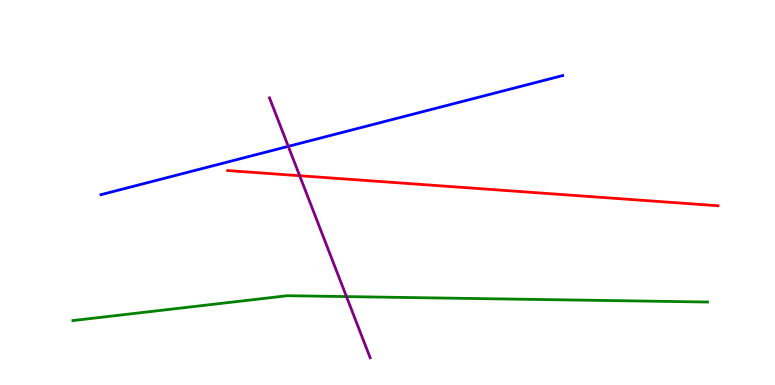[{'lines': ['blue', 'red'], 'intersections': []}, {'lines': ['green', 'red'], 'intersections': []}, {'lines': ['purple', 'red'], 'intersections': [{'x': 3.87, 'y': 5.44}]}, {'lines': ['blue', 'green'], 'intersections': []}, {'lines': ['blue', 'purple'], 'intersections': [{'x': 3.72, 'y': 6.2}]}, {'lines': ['green', 'purple'], 'intersections': [{'x': 4.47, 'y': 2.3}]}]